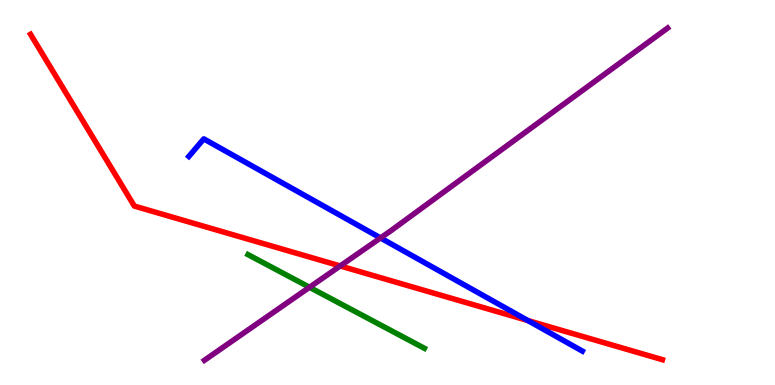[{'lines': ['blue', 'red'], 'intersections': [{'x': 6.81, 'y': 1.67}]}, {'lines': ['green', 'red'], 'intersections': []}, {'lines': ['purple', 'red'], 'intersections': [{'x': 4.39, 'y': 3.09}]}, {'lines': ['blue', 'green'], 'intersections': []}, {'lines': ['blue', 'purple'], 'intersections': [{'x': 4.91, 'y': 3.82}]}, {'lines': ['green', 'purple'], 'intersections': [{'x': 3.99, 'y': 2.54}]}]